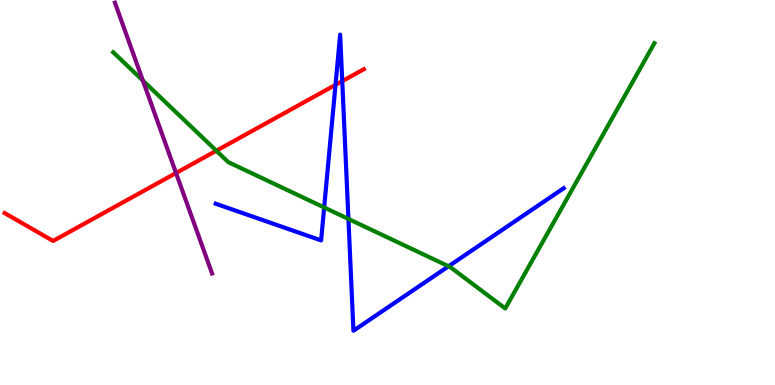[{'lines': ['blue', 'red'], 'intersections': [{'x': 4.33, 'y': 7.8}, {'x': 4.42, 'y': 7.89}]}, {'lines': ['green', 'red'], 'intersections': [{'x': 2.79, 'y': 6.08}]}, {'lines': ['purple', 'red'], 'intersections': [{'x': 2.27, 'y': 5.51}]}, {'lines': ['blue', 'green'], 'intersections': [{'x': 4.18, 'y': 4.61}, {'x': 4.5, 'y': 4.31}, {'x': 5.79, 'y': 3.08}]}, {'lines': ['blue', 'purple'], 'intersections': []}, {'lines': ['green', 'purple'], 'intersections': [{'x': 1.84, 'y': 7.91}]}]